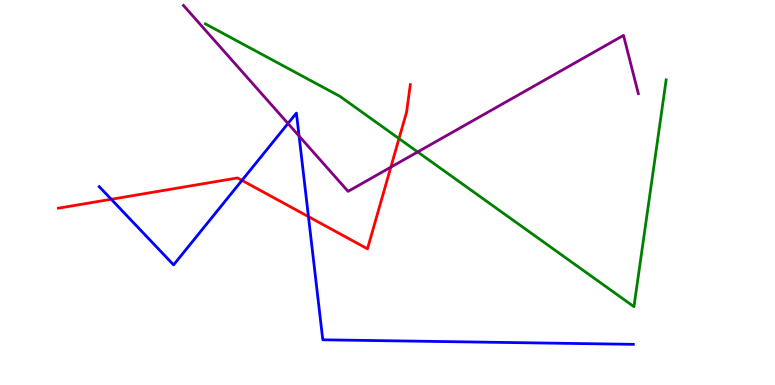[{'lines': ['blue', 'red'], 'intersections': [{'x': 1.44, 'y': 4.82}, {'x': 3.12, 'y': 5.31}, {'x': 3.98, 'y': 4.37}]}, {'lines': ['green', 'red'], 'intersections': [{'x': 5.15, 'y': 6.4}]}, {'lines': ['purple', 'red'], 'intersections': [{'x': 5.04, 'y': 5.66}]}, {'lines': ['blue', 'green'], 'intersections': []}, {'lines': ['blue', 'purple'], 'intersections': [{'x': 3.72, 'y': 6.79}, {'x': 3.86, 'y': 6.47}]}, {'lines': ['green', 'purple'], 'intersections': [{'x': 5.39, 'y': 6.05}]}]